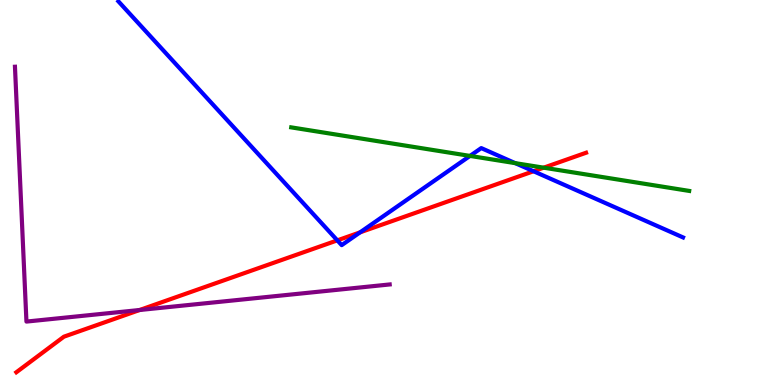[{'lines': ['blue', 'red'], 'intersections': [{'x': 4.35, 'y': 3.76}, {'x': 4.65, 'y': 3.96}, {'x': 6.88, 'y': 5.55}]}, {'lines': ['green', 'red'], 'intersections': [{'x': 7.02, 'y': 5.64}]}, {'lines': ['purple', 'red'], 'intersections': [{'x': 1.8, 'y': 1.95}]}, {'lines': ['blue', 'green'], 'intersections': [{'x': 6.06, 'y': 5.95}, {'x': 6.65, 'y': 5.76}]}, {'lines': ['blue', 'purple'], 'intersections': []}, {'lines': ['green', 'purple'], 'intersections': []}]